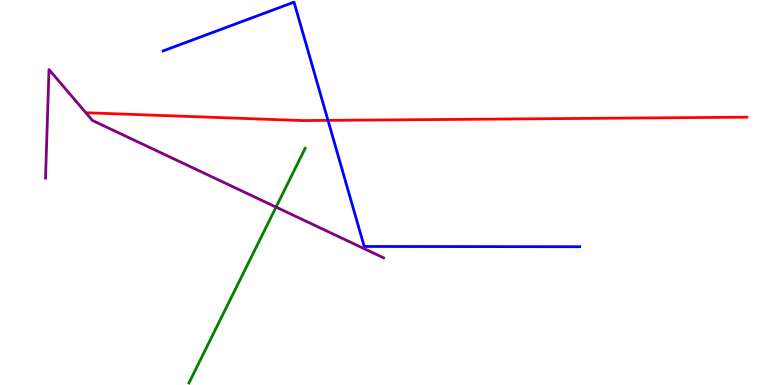[{'lines': ['blue', 'red'], 'intersections': [{'x': 4.23, 'y': 6.87}]}, {'lines': ['green', 'red'], 'intersections': []}, {'lines': ['purple', 'red'], 'intersections': []}, {'lines': ['blue', 'green'], 'intersections': []}, {'lines': ['blue', 'purple'], 'intersections': []}, {'lines': ['green', 'purple'], 'intersections': [{'x': 3.56, 'y': 4.62}]}]